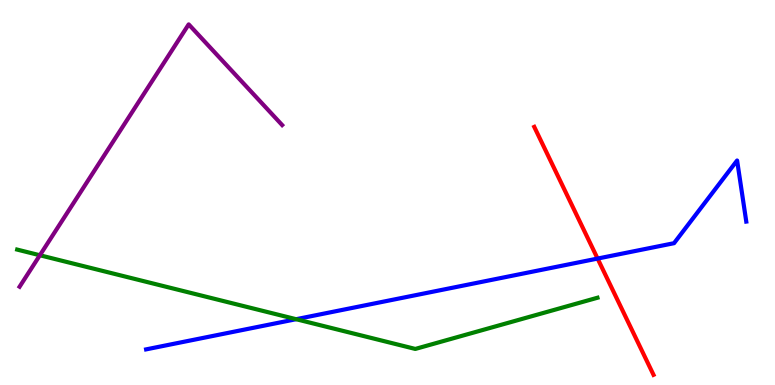[{'lines': ['blue', 'red'], 'intersections': [{'x': 7.71, 'y': 3.28}]}, {'lines': ['green', 'red'], 'intersections': []}, {'lines': ['purple', 'red'], 'intersections': []}, {'lines': ['blue', 'green'], 'intersections': [{'x': 3.82, 'y': 1.71}]}, {'lines': ['blue', 'purple'], 'intersections': []}, {'lines': ['green', 'purple'], 'intersections': [{'x': 0.514, 'y': 3.37}]}]